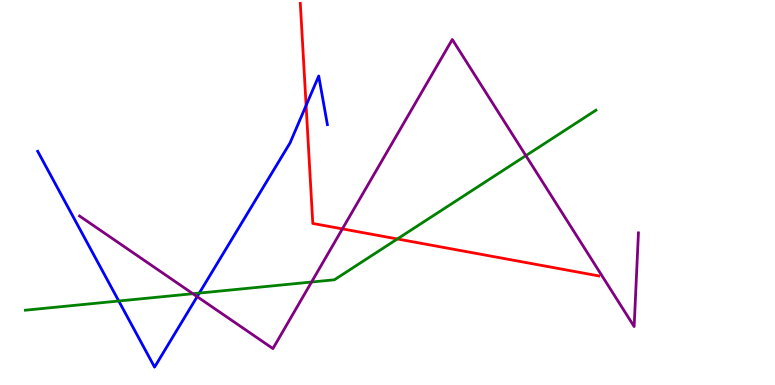[{'lines': ['blue', 'red'], 'intersections': [{'x': 3.95, 'y': 7.26}]}, {'lines': ['green', 'red'], 'intersections': [{'x': 5.13, 'y': 3.79}]}, {'lines': ['purple', 'red'], 'intersections': [{'x': 4.42, 'y': 4.06}]}, {'lines': ['blue', 'green'], 'intersections': [{'x': 1.53, 'y': 2.18}, {'x': 2.57, 'y': 2.39}]}, {'lines': ['blue', 'purple'], 'intersections': [{'x': 2.54, 'y': 2.3}]}, {'lines': ['green', 'purple'], 'intersections': [{'x': 2.49, 'y': 2.37}, {'x': 4.02, 'y': 2.67}, {'x': 6.79, 'y': 5.96}]}]